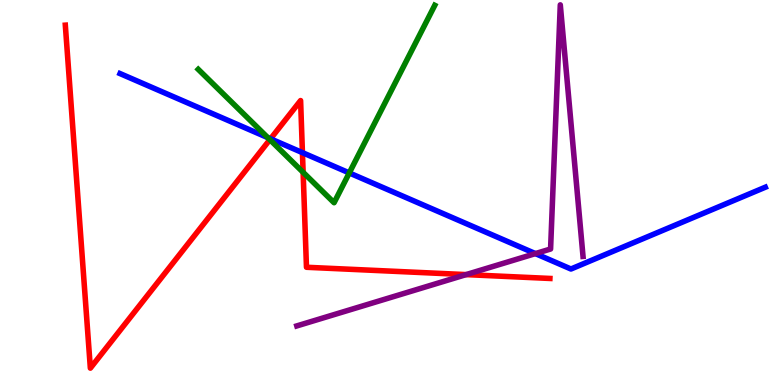[{'lines': ['blue', 'red'], 'intersections': [{'x': 3.49, 'y': 6.39}, {'x': 3.9, 'y': 6.04}]}, {'lines': ['green', 'red'], 'intersections': [{'x': 3.48, 'y': 6.37}, {'x': 3.91, 'y': 5.52}]}, {'lines': ['purple', 'red'], 'intersections': [{'x': 6.01, 'y': 2.87}]}, {'lines': ['blue', 'green'], 'intersections': [{'x': 3.45, 'y': 6.43}, {'x': 4.51, 'y': 5.51}]}, {'lines': ['blue', 'purple'], 'intersections': [{'x': 6.91, 'y': 3.41}]}, {'lines': ['green', 'purple'], 'intersections': []}]